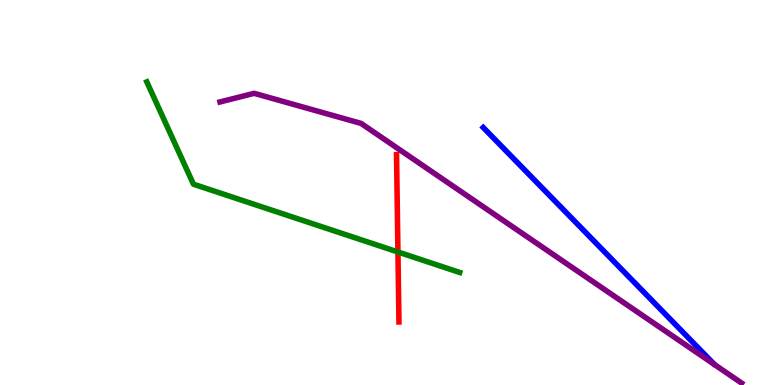[{'lines': ['blue', 'red'], 'intersections': []}, {'lines': ['green', 'red'], 'intersections': [{'x': 5.13, 'y': 3.45}]}, {'lines': ['purple', 'red'], 'intersections': []}, {'lines': ['blue', 'green'], 'intersections': []}, {'lines': ['blue', 'purple'], 'intersections': []}, {'lines': ['green', 'purple'], 'intersections': []}]